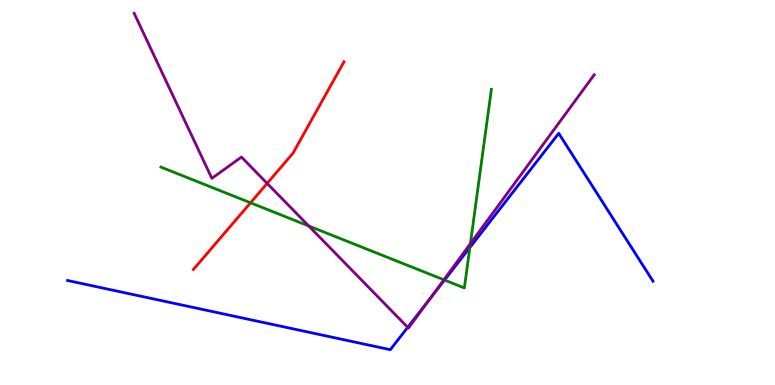[{'lines': ['blue', 'red'], 'intersections': []}, {'lines': ['green', 'red'], 'intersections': [{'x': 3.23, 'y': 4.73}]}, {'lines': ['purple', 'red'], 'intersections': [{'x': 3.45, 'y': 5.24}]}, {'lines': ['blue', 'green'], 'intersections': [{'x': 5.74, 'y': 2.73}, {'x': 6.06, 'y': 3.57}]}, {'lines': ['blue', 'purple'], 'intersections': [{'x': 5.26, 'y': 1.5}, {'x': 5.55, 'y': 2.24}]}, {'lines': ['green', 'purple'], 'intersections': [{'x': 3.98, 'y': 4.13}, {'x': 5.73, 'y': 2.73}, {'x': 6.07, 'y': 3.67}]}]